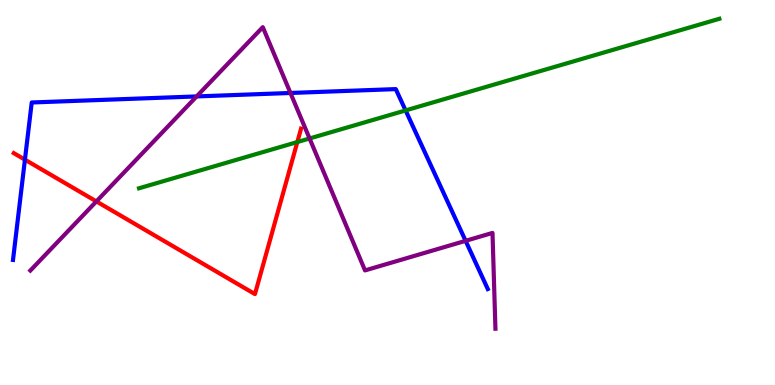[{'lines': ['blue', 'red'], 'intersections': [{'x': 0.322, 'y': 5.85}]}, {'lines': ['green', 'red'], 'intersections': [{'x': 3.84, 'y': 6.31}]}, {'lines': ['purple', 'red'], 'intersections': [{'x': 1.24, 'y': 4.77}]}, {'lines': ['blue', 'green'], 'intersections': [{'x': 5.23, 'y': 7.13}]}, {'lines': ['blue', 'purple'], 'intersections': [{'x': 2.54, 'y': 7.5}, {'x': 3.75, 'y': 7.59}, {'x': 6.01, 'y': 3.74}]}, {'lines': ['green', 'purple'], 'intersections': [{'x': 3.99, 'y': 6.4}]}]